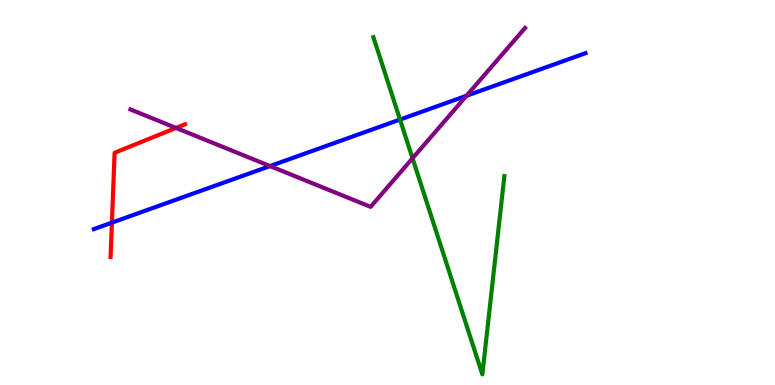[{'lines': ['blue', 'red'], 'intersections': [{'x': 1.44, 'y': 4.22}]}, {'lines': ['green', 'red'], 'intersections': []}, {'lines': ['purple', 'red'], 'intersections': [{'x': 2.27, 'y': 6.68}]}, {'lines': ['blue', 'green'], 'intersections': [{'x': 5.16, 'y': 6.89}]}, {'lines': ['blue', 'purple'], 'intersections': [{'x': 3.48, 'y': 5.69}, {'x': 6.02, 'y': 7.51}]}, {'lines': ['green', 'purple'], 'intersections': [{'x': 5.32, 'y': 5.89}]}]